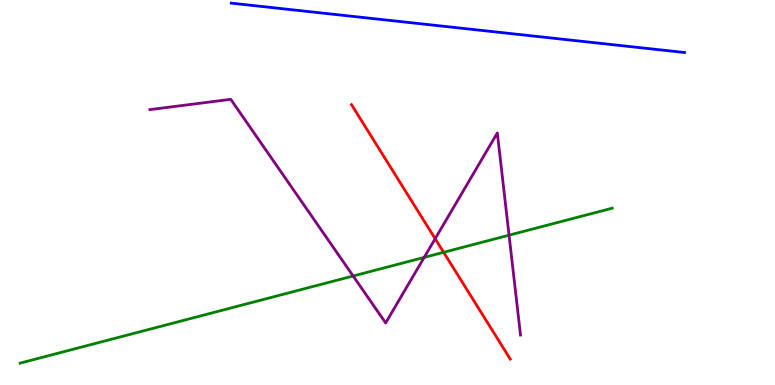[{'lines': ['blue', 'red'], 'intersections': []}, {'lines': ['green', 'red'], 'intersections': [{'x': 5.72, 'y': 3.45}]}, {'lines': ['purple', 'red'], 'intersections': [{'x': 5.61, 'y': 3.8}]}, {'lines': ['blue', 'green'], 'intersections': []}, {'lines': ['blue', 'purple'], 'intersections': []}, {'lines': ['green', 'purple'], 'intersections': [{'x': 4.56, 'y': 2.83}, {'x': 5.47, 'y': 3.31}, {'x': 6.57, 'y': 3.89}]}]